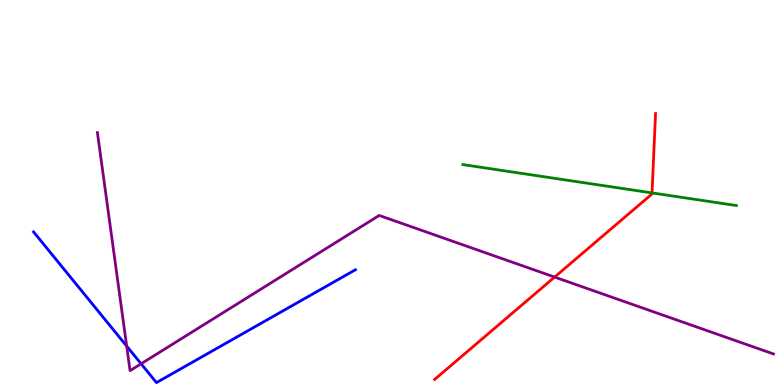[{'lines': ['blue', 'red'], 'intersections': []}, {'lines': ['green', 'red'], 'intersections': [{'x': 8.41, 'y': 4.99}]}, {'lines': ['purple', 'red'], 'intersections': [{'x': 7.16, 'y': 2.8}]}, {'lines': ['blue', 'green'], 'intersections': []}, {'lines': ['blue', 'purple'], 'intersections': [{'x': 1.63, 'y': 1.01}, {'x': 1.82, 'y': 0.551}]}, {'lines': ['green', 'purple'], 'intersections': []}]